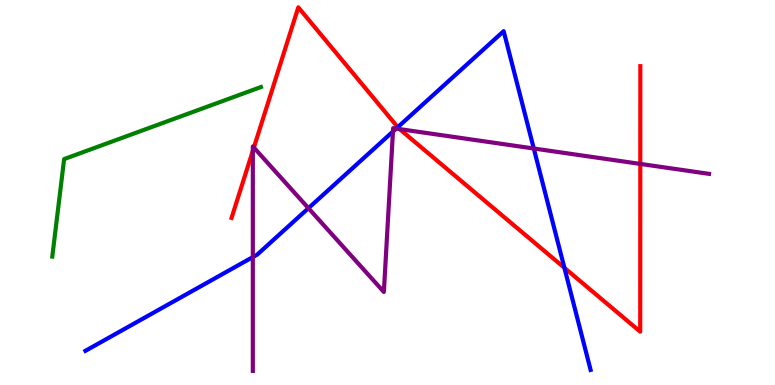[{'lines': ['blue', 'red'], 'intersections': [{'x': 5.13, 'y': 6.7}, {'x': 7.28, 'y': 3.04}]}, {'lines': ['green', 'red'], 'intersections': []}, {'lines': ['purple', 'red'], 'intersections': [{'x': 3.26, 'y': 6.08}, {'x': 3.28, 'y': 6.17}, {'x': 5.16, 'y': 6.65}, {'x': 8.26, 'y': 5.74}]}, {'lines': ['blue', 'green'], 'intersections': []}, {'lines': ['blue', 'purple'], 'intersections': [{'x': 3.26, 'y': 3.32}, {'x': 3.98, 'y': 4.59}, {'x': 5.07, 'y': 6.58}, {'x': 5.11, 'y': 6.66}, {'x': 6.89, 'y': 6.14}]}, {'lines': ['green', 'purple'], 'intersections': []}]